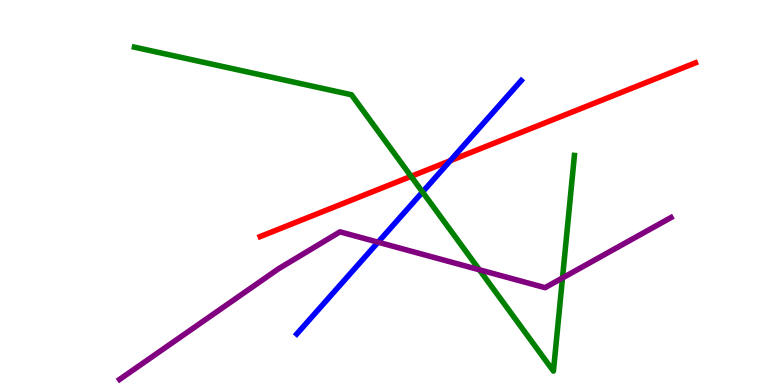[{'lines': ['blue', 'red'], 'intersections': [{'x': 5.81, 'y': 5.83}]}, {'lines': ['green', 'red'], 'intersections': [{'x': 5.3, 'y': 5.42}]}, {'lines': ['purple', 'red'], 'intersections': []}, {'lines': ['blue', 'green'], 'intersections': [{'x': 5.45, 'y': 5.01}]}, {'lines': ['blue', 'purple'], 'intersections': [{'x': 4.88, 'y': 3.71}]}, {'lines': ['green', 'purple'], 'intersections': [{'x': 6.19, 'y': 2.99}, {'x': 7.26, 'y': 2.78}]}]